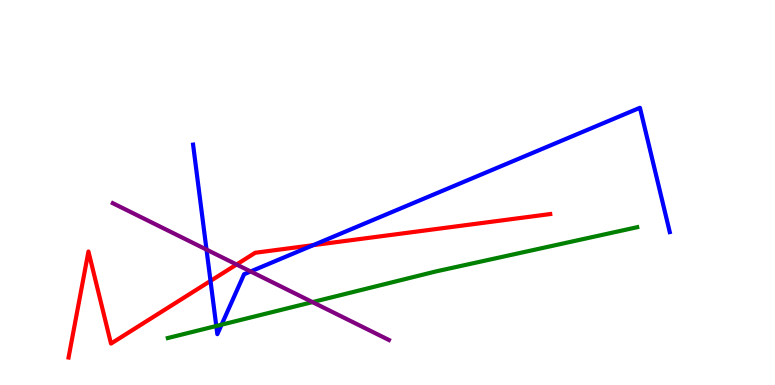[{'lines': ['blue', 'red'], 'intersections': [{'x': 2.72, 'y': 2.7}, {'x': 4.04, 'y': 3.63}]}, {'lines': ['green', 'red'], 'intersections': []}, {'lines': ['purple', 'red'], 'intersections': [{'x': 3.05, 'y': 3.13}]}, {'lines': ['blue', 'green'], 'intersections': [{'x': 2.79, 'y': 1.53}, {'x': 2.86, 'y': 1.57}]}, {'lines': ['blue', 'purple'], 'intersections': [{'x': 2.66, 'y': 3.52}, {'x': 3.23, 'y': 2.95}]}, {'lines': ['green', 'purple'], 'intersections': [{'x': 4.03, 'y': 2.15}]}]